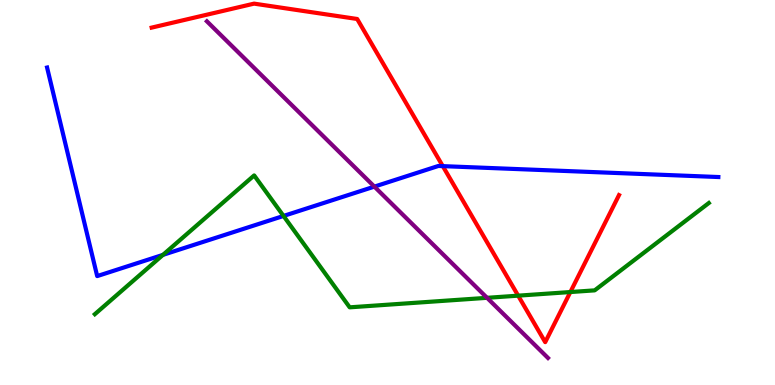[{'lines': ['blue', 'red'], 'intersections': [{'x': 5.71, 'y': 5.68}]}, {'lines': ['green', 'red'], 'intersections': [{'x': 6.69, 'y': 2.32}, {'x': 7.36, 'y': 2.41}]}, {'lines': ['purple', 'red'], 'intersections': []}, {'lines': ['blue', 'green'], 'intersections': [{'x': 2.1, 'y': 3.38}, {'x': 3.66, 'y': 4.39}]}, {'lines': ['blue', 'purple'], 'intersections': [{'x': 4.83, 'y': 5.15}]}, {'lines': ['green', 'purple'], 'intersections': [{'x': 6.28, 'y': 2.26}]}]